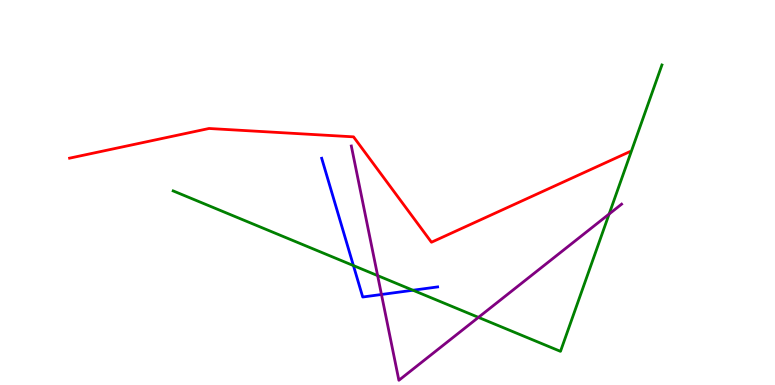[{'lines': ['blue', 'red'], 'intersections': []}, {'lines': ['green', 'red'], 'intersections': []}, {'lines': ['purple', 'red'], 'intersections': []}, {'lines': ['blue', 'green'], 'intersections': [{'x': 4.56, 'y': 3.1}, {'x': 5.33, 'y': 2.46}]}, {'lines': ['blue', 'purple'], 'intersections': [{'x': 4.92, 'y': 2.35}]}, {'lines': ['green', 'purple'], 'intersections': [{'x': 4.87, 'y': 2.84}, {'x': 6.17, 'y': 1.76}, {'x': 7.86, 'y': 4.44}]}]